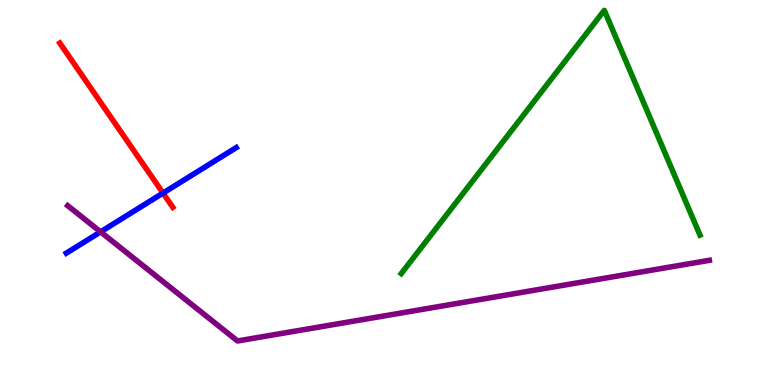[{'lines': ['blue', 'red'], 'intersections': [{'x': 2.1, 'y': 4.98}]}, {'lines': ['green', 'red'], 'intersections': []}, {'lines': ['purple', 'red'], 'intersections': []}, {'lines': ['blue', 'green'], 'intersections': []}, {'lines': ['blue', 'purple'], 'intersections': [{'x': 1.3, 'y': 3.98}]}, {'lines': ['green', 'purple'], 'intersections': []}]